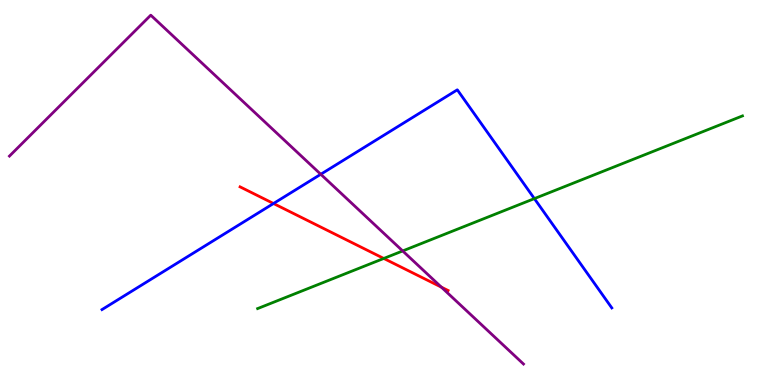[{'lines': ['blue', 'red'], 'intersections': [{'x': 3.53, 'y': 4.71}]}, {'lines': ['green', 'red'], 'intersections': [{'x': 4.95, 'y': 3.29}]}, {'lines': ['purple', 'red'], 'intersections': [{'x': 5.7, 'y': 2.54}]}, {'lines': ['blue', 'green'], 'intersections': [{'x': 6.9, 'y': 4.84}]}, {'lines': ['blue', 'purple'], 'intersections': [{'x': 4.14, 'y': 5.47}]}, {'lines': ['green', 'purple'], 'intersections': [{'x': 5.2, 'y': 3.48}]}]